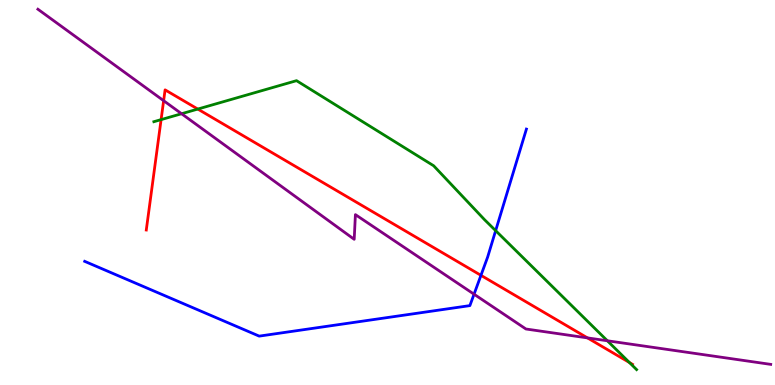[{'lines': ['blue', 'red'], 'intersections': [{'x': 6.21, 'y': 2.85}]}, {'lines': ['green', 'red'], 'intersections': [{'x': 2.08, 'y': 6.89}, {'x': 2.55, 'y': 7.17}, {'x': 8.12, 'y': 0.584}]}, {'lines': ['purple', 'red'], 'intersections': [{'x': 2.11, 'y': 7.38}, {'x': 7.58, 'y': 1.22}]}, {'lines': ['blue', 'green'], 'intersections': [{'x': 6.4, 'y': 4.01}]}, {'lines': ['blue', 'purple'], 'intersections': [{'x': 6.12, 'y': 2.36}]}, {'lines': ['green', 'purple'], 'intersections': [{'x': 2.34, 'y': 7.05}, {'x': 7.84, 'y': 1.15}]}]